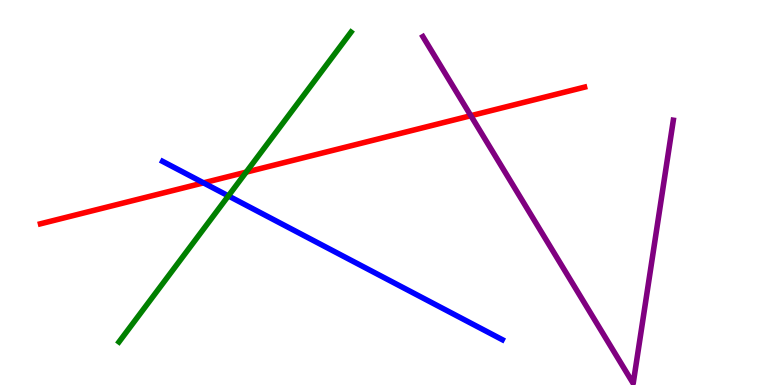[{'lines': ['blue', 'red'], 'intersections': [{'x': 2.63, 'y': 5.25}]}, {'lines': ['green', 'red'], 'intersections': [{'x': 3.18, 'y': 5.53}]}, {'lines': ['purple', 'red'], 'intersections': [{'x': 6.08, 'y': 6.99}]}, {'lines': ['blue', 'green'], 'intersections': [{'x': 2.95, 'y': 4.91}]}, {'lines': ['blue', 'purple'], 'intersections': []}, {'lines': ['green', 'purple'], 'intersections': []}]